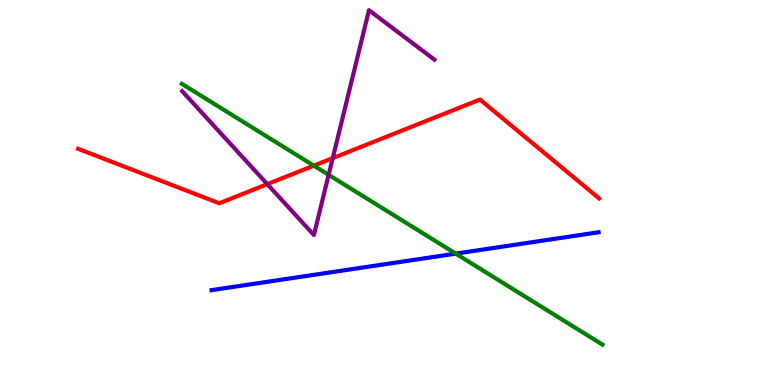[{'lines': ['blue', 'red'], 'intersections': []}, {'lines': ['green', 'red'], 'intersections': [{'x': 4.05, 'y': 5.7}]}, {'lines': ['purple', 'red'], 'intersections': [{'x': 3.45, 'y': 5.22}, {'x': 4.29, 'y': 5.89}]}, {'lines': ['blue', 'green'], 'intersections': [{'x': 5.88, 'y': 3.41}]}, {'lines': ['blue', 'purple'], 'intersections': []}, {'lines': ['green', 'purple'], 'intersections': [{'x': 4.24, 'y': 5.46}]}]